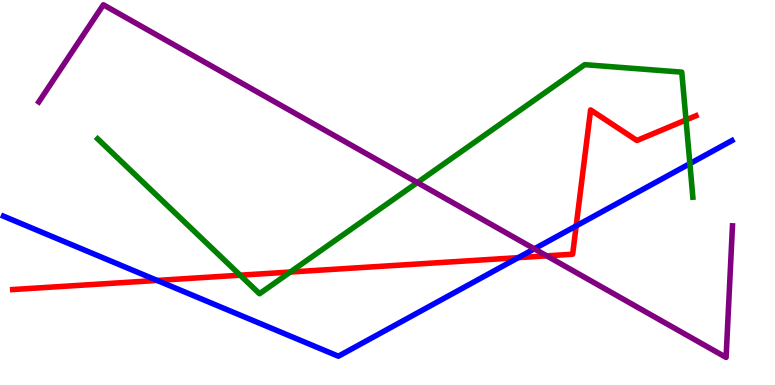[{'lines': ['blue', 'red'], 'intersections': [{'x': 2.03, 'y': 2.72}, {'x': 6.69, 'y': 3.31}, {'x': 7.43, 'y': 4.13}]}, {'lines': ['green', 'red'], 'intersections': [{'x': 3.1, 'y': 2.85}, {'x': 3.75, 'y': 2.93}, {'x': 8.85, 'y': 6.88}]}, {'lines': ['purple', 'red'], 'intersections': [{'x': 7.05, 'y': 3.35}]}, {'lines': ['blue', 'green'], 'intersections': [{'x': 8.9, 'y': 5.75}]}, {'lines': ['blue', 'purple'], 'intersections': [{'x': 6.89, 'y': 3.54}]}, {'lines': ['green', 'purple'], 'intersections': [{'x': 5.38, 'y': 5.26}]}]